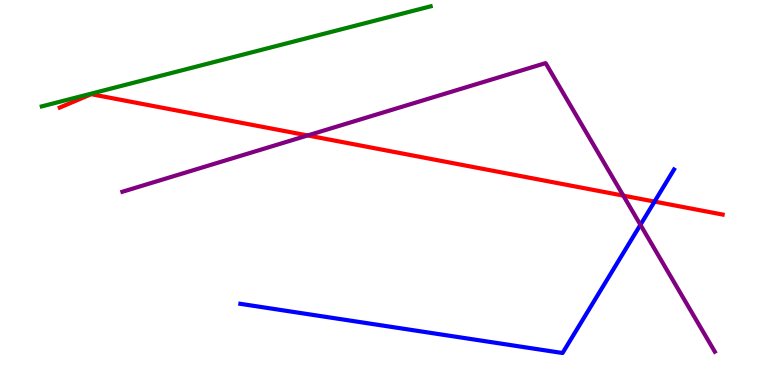[{'lines': ['blue', 'red'], 'intersections': [{'x': 8.45, 'y': 4.76}]}, {'lines': ['green', 'red'], 'intersections': []}, {'lines': ['purple', 'red'], 'intersections': [{'x': 3.97, 'y': 6.48}, {'x': 8.04, 'y': 4.92}]}, {'lines': ['blue', 'green'], 'intersections': []}, {'lines': ['blue', 'purple'], 'intersections': [{'x': 8.26, 'y': 4.16}]}, {'lines': ['green', 'purple'], 'intersections': []}]